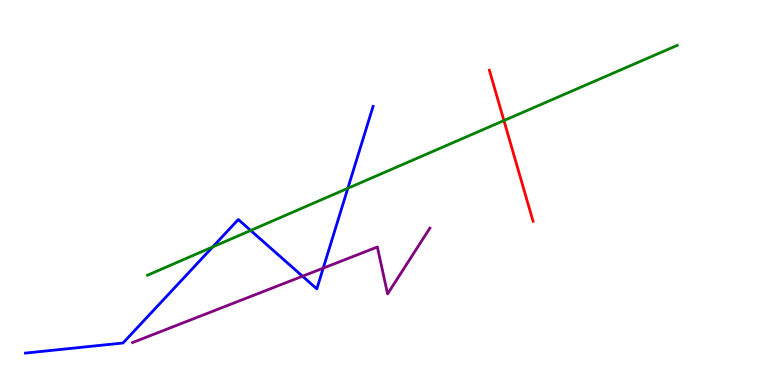[{'lines': ['blue', 'red'], 'intersections': []}, {'lines': ['green', 'red'], 'intersections': [{'x': 6.5, 'y': 6.87}]}, {'lines': ['purple', 'red'], 'intersections': []}, {'lines': ['blue', 'green'], 'intersections': [{'x': 2.74, 'y': 3.59}, {'x': 3.23, 'y': 4.01}, {'x': 4.49, 'y': 5.11}]}, {'lines': ['blue', 'purple'], 'intersections': [{'x': 3.9, 'y': 2.83}, {'x': 4.17, 'y': 3.04}]}, {'lines': ['green', 'purple'], 'intersections': []}]